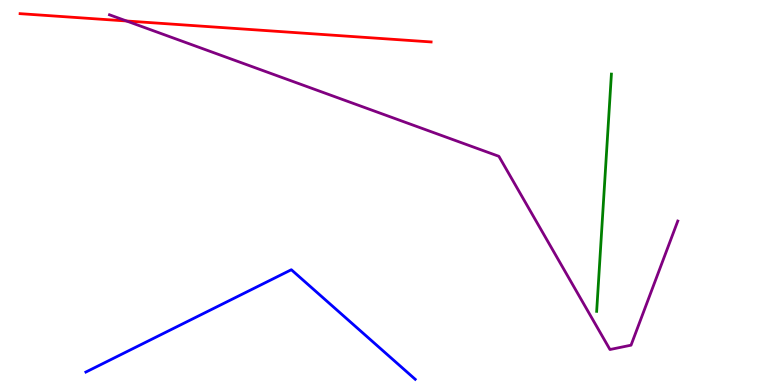[{'lines': ['blue', 'red'], 'intersections': []}, {'lines': ['green', 'red'], 'intersections': []}, {'lines': ['purple', 'red'], 'intersections': [{'x': 1.63, 'y': 9.45}]}, {'lines': ['blue', 'green'], 'intersections': []}, {'lines': ['blue', 'purple'], 'intersections': []}, {'lines': ['green', 'purple'], 'intersections': []}]